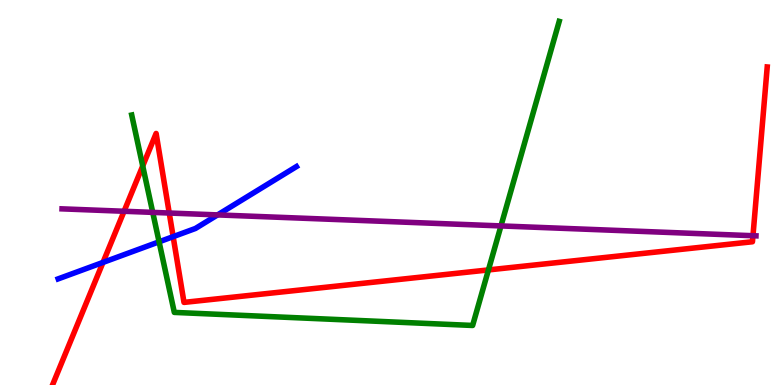[{'lines': ['blue', 'red'], 'intersections': [{'x': 1.33, 'y': 3.18}, {'x': 2.23, 'y': 3.85}]}, {'lines': ['green', 'red'], 'intersections': [{'x': 1.84, 'y': 5.69}, {'x': 6.3, 'y': 2.99}]}, {'lines': ['purple', 'red'], 'intersections': [{'x': 1.6, 'y': 4.51}, {'x': 2.18, 'y': 4.47}, {'x': 9.72, 'y': 3.88}]}, {'lines': ['blue', 'green'], 'intersections': [{'x': 2.05, 'y': 3.72}]}, {'lines': ['blue', 'purple'], 'intersections': [{'x': 2.81, 'y': 4.42}]}, {'lines': ['green', 'purple'], 'intersections': [{'x': 1.97, 'y': 4.48}, {'x': 6.46, 'y': 4.13}]}]